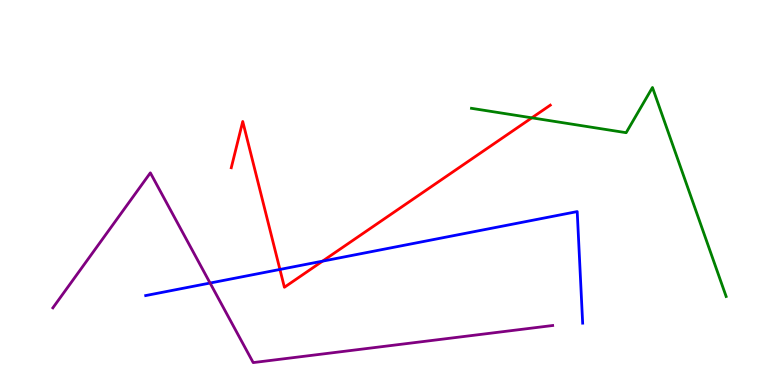[{'lines': ['blue', 'red'], 'intersections': [{'x': 3.61, 'y': 3.0}, {'x': 4.16, 'y': 3.22}]}, {'lines': ['green', 'red'], 'intersections': [{'x': 6.86, 'y': 6.94}]}, {'lines': ['purple', 'red'], 'intersections': []}, {'lines': ['blue', 'green'], 'intersections': []}, {'lines': ['blue', 'purple'], 'intersections': [{'x': 2.71, 'y': 2.65}]}, {'lines': ['green', 'purple'], 'intersections': []}]